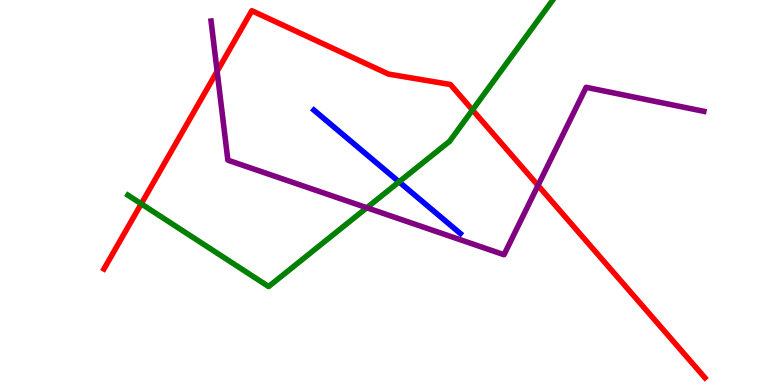[{'lines': ['blue', 'red'], 'intersections': []}, {'lines': ['green', 'red'], 'intersections': [{'x': 1.82, 'y': 4.71}, {'x': 6.1, 'y': 7.14}]}, {'lines': ['purple', 'red'], 'intersections': [{'x': 2.8, 'y': 8.15}, {'x': 6.94, 'y': 5.18}]}, {'lines': ['blue', 'green'], 'intersections': [{'x': 5.15, 'y': 5.28}]}, {'lines': ['blue', 'purple'], 'intersections': []}, {'lines': ['green', 'purple'], 'intersections': [{'x': 4.73, 'y': 4.6}]}]